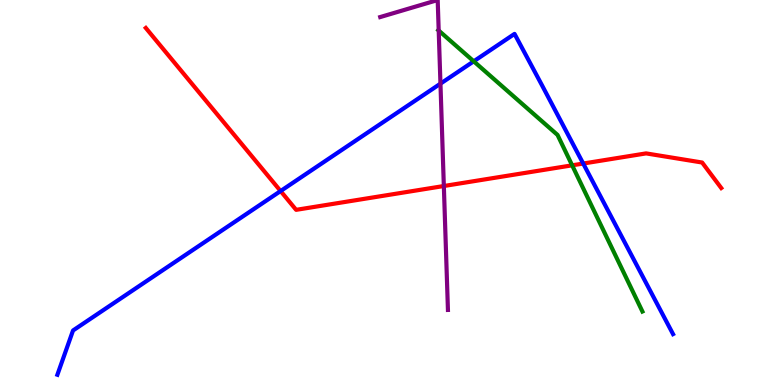[{'lines': ['blue', 'red'], 'intersections': [{'x': 3.62, 'y': 5.04}, {'x': 7.53, 'y': 5.75}]}, {'lines': ['green', 'red'], 'intersections': [{'x': 7.38, 'y': 5.71}]}, {'lines': ['purple', 'red'], 'intersections': [{'x': 5.73, 'y': 5.17}]}, {'lines': ['blue', 'green'], 'intersections': [{'x': 6.11, 'y': 8.41}]}, {'lines': ['blue', 'purple'], 'intersections': [{'x': 5.68, 'y': 7.83}]}, {'lines': ['green', 'purple'], 'intersections': [{'x': 5.66, 'y': 9.21}]}]